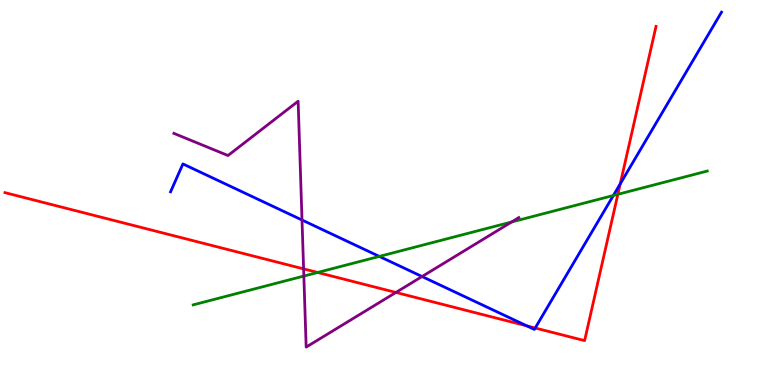[{'lines': ['blue', 'red'], 'intersections': [{'x': 6.8, 'y': 1.54}, {'x': 6.91, 'y': 1.48}, {'x': 8.0, 'y': 5.22}]}, {'lines': ['green', 'red'], 'intersections': [{'x': 4.1, 'y': 2.92}, {'x': 7.97, 'y': 4.95}]}, {'lines': ['purple', 'red'], 'intersections': [{'x': 3.92, 'y': 3.02}, {'x': 5.11, 'y': 2.4}]}, {'lines': ['blue', 'green'], 'intersections': [{'x': 4.89, 'y': 3.34}, {'x': 7.91, 'y': 4.92}]}, {'lines': ['blue', 'purple'], 'intersections': [{'x': 3.9, 'y': 4.29}, {'x': 5.45, 'y': 2.82}]}, {'lines': ['green', 'purple'], 'intersections': [{'x': 3.92, 'y': 2.83}, {'x': 6.6, 'y': 4.23}]}]